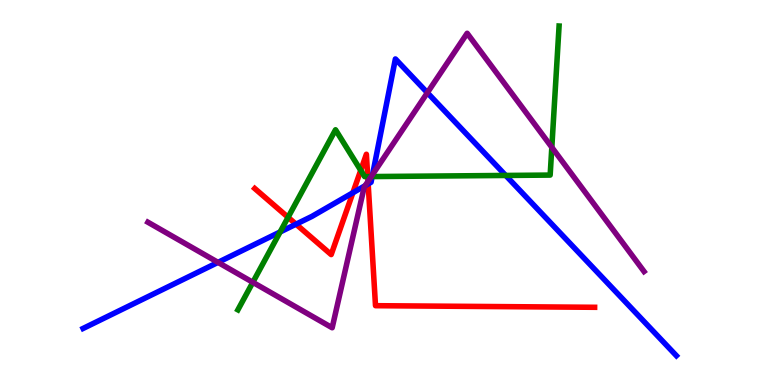[{'lines': ['blue', 'red'], 'intersections': [{'x': 3.82, 'y': 4.18}, {'x': 4.55, 'y': 4.99}, {'x': 4.75, 'y': 5.22}]}, {'lines': ['green', 'red'], 'intersections': [{'x': 3.72, 'y': 4.36}, {'x': 4.65, 'y': 5.58}, {'x': 4.74, 'y': 5.41}]}, {'lines': ['purple', 'red'], 'intersections': [{'x': 4.75, 'y': 5.29}]}, {'lines': ['blue', 'green'], 'intersections': [{'x': 3.61, 'y': 3.97}, {'x': 4.8, 'y': 5.41}, {'x': 6.53, 'y': 5.44}]}, {'lines': ['blue', 'purple'], 'intersections': [{'x': 2.81, 'y': 3.18}, {'x': 4.71, 'y': 5.18}, {'x': 4.81, 'y': 5.47}, {'x': 5.51, 'y': 7.59}]}, {'lines': ['green', 'purple'], 'intersections': [{'x': 3.26, 'y': 2.67}, {'x': 4.79, 'y': 5.41}, {'x': 7.12, 'y': 6.17}]}]